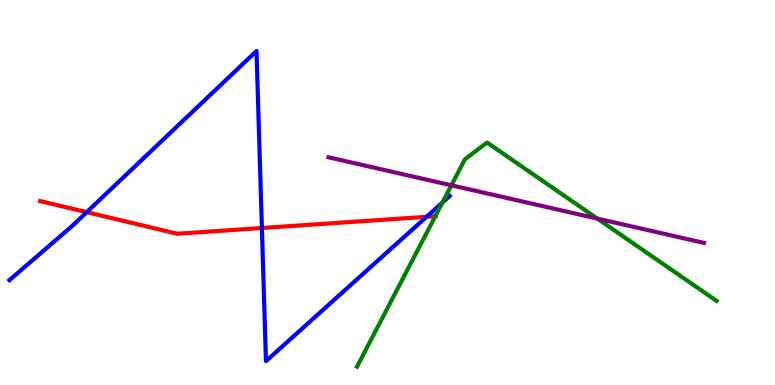[{'lines': ['blue', 'red'], 'intersections': [{'x': 1.12, 'y': 4.49}, {'x': 3.38, 'y': 4.08}, {'x': 5.5, 'y': 4.37}]}, {'lines': ['green', 'red'], 'intersections': [{'x': 5.62, 'y': 4.38}]}, {'lines': ['purple', 'red'], 'intersections': []}, {'lines': ['blue', 'green'], 'intersections': [{'x': 5.71, 'y': 4.74}]}, {'lines': ['blue', 'purple'], 'intersections': []}, {'lines': ['green', 'purple'], 'intersections': [{'x': 5.82, 'y': 5.19}, {'x': 7.71, 'y': 4.32}]}]